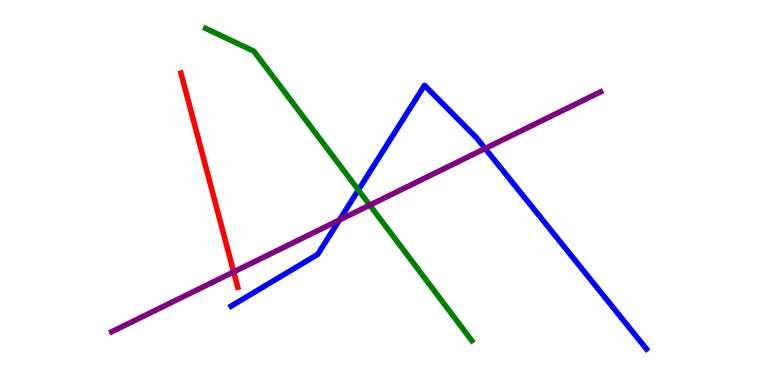[{'lines': ['blue', 'red'], 'intersections': []}, {'lines': ['green', 'red'], 'intersections': []}, {'lines': ['purple', 'red'], 'intersections': [{'x': 3.02, 'y': 2.94}]}, {'lines': ['blue', 'green'], 'intersections': [{'x': 4.62, 'y': 5.06}]}, {'lines': ['blue', 'purple'], 'intersections': [{'x': 4.38, 'y': 4.29}, {'x': 6.26, 'y': 6.14}]}, {'lines': ['green', 'purple'], 'intersections': [{'x': 4.77, 'y': 4.67}]}]